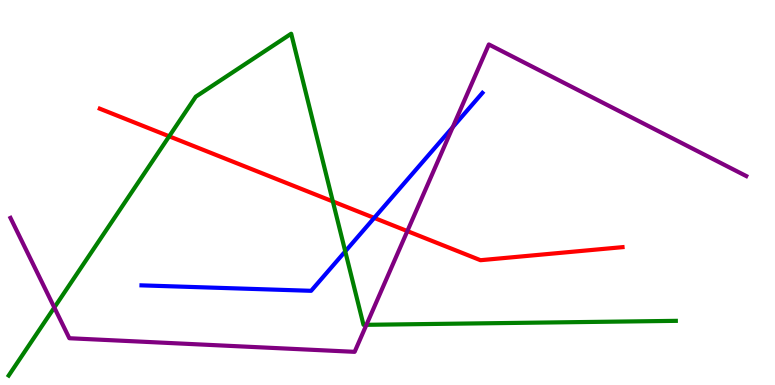[{'lines': ['blue', 'red'], 'intersections': [{'x': 4.83, 'y': 4.34}]}, {'lines': ['green', 'red'], 'intersections': [{'x': 2.18, 'y': 6.46}, {'x': 4.29, 'y': 4.77}]}, {'lines': ['purple', 'red'], 'intersections': [{'x': 5.26, 'y': 4.0}]}, {'lines': ['blue', 'green'], 'intersections': [{'x': 4.45, 'y': 3.47}]}, {'lines': ['blue', 'purple'], 'intersections': [{'x': 5.84, 'y': 6.7}]}, {'lines': ['green', 'purple'], 'intersections': [{'x': 0.701, 'y': 2.01}, {'x': 4.73, 'y': 1.56}]}]